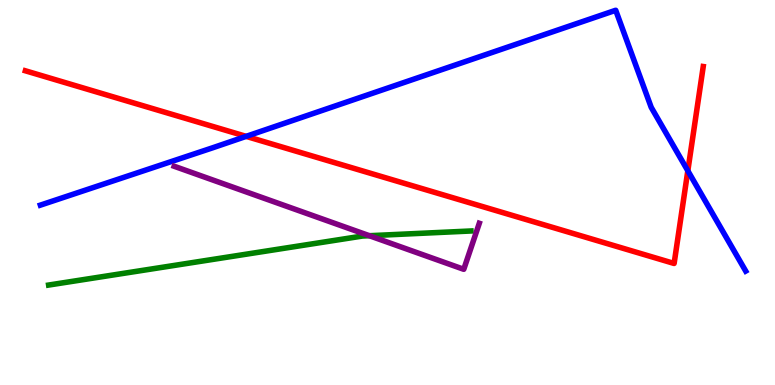[{'lines': ['blue', 'red'], 'intersections': [{'x': 3.18, 'y': 6.46}, {'x': 8.88, 'y': 5.56}]}, {'lines': ['green', 'red'], 'intersections': []}, {'lines': ['purple', 'red'], 'intersections': []}, {'lines': ['blue', 'green'], 'intersections': []}, {'lines': ['blue', 'purple'], 'intersections': []}, {'lines': ['green', 'purple'], 'intersections': [{'x': 4.77, 'y': 3.88}]}]